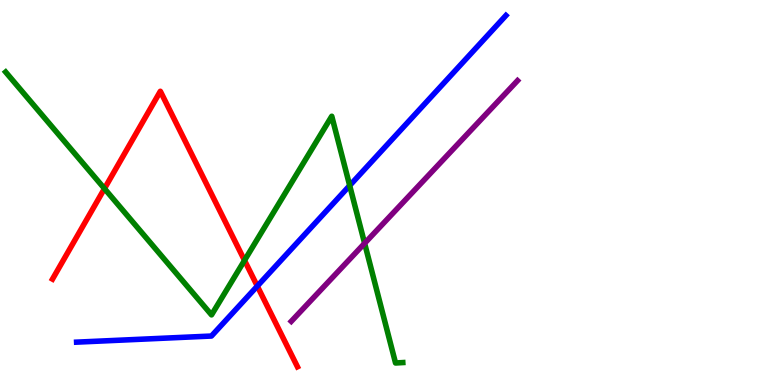[{'lines': ['blue', 'red'], 'intersections': [{'x': 3.32, 'y': 2.57}]}, {'lines': ['green', 'red'], 'intersections': [{'x': 1.35, 'y': 5.1}, {'x': 3.15, 'y': 3.24}]}, {'lines': ['purple', 'red'], 'intersections': []}, {'lines': ['blue', 'green'], 'intersections': [{'x': 4.51, 'y': 5.18}]}, {'lines': ['blue', 'purple'], 'intersections': []}, {'lines': ['green', 'purple'], 'intersections': [{'x': 4.7, 'y': 3.68}]}]